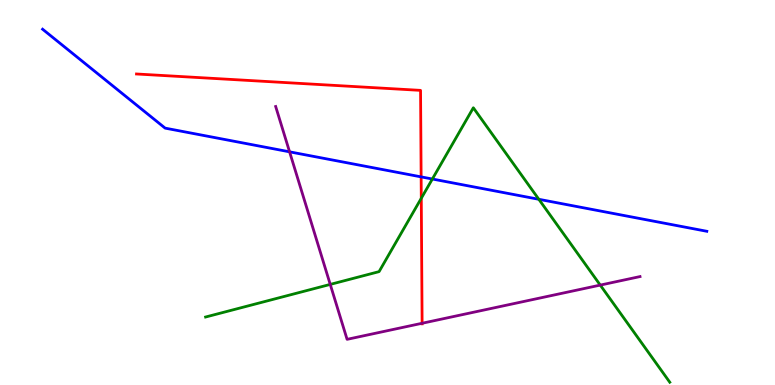[{'lines': ['blue', 'red'], 'intersections': [{'x': 5.43, 'y': 5.41}]}, {'lines': ['green', 'red'], 'intersections': [{'x': 5.44, 'y': 4.85}]}, {'lines': ['purple', 'red'], 'intersections': [{'x': 5.45, 'y': 1.6}]}, {'lines': ['blue', 'green'], 'intersections': [{'x': 5.58, 'y': 5.35}, {'x': 6.95, 'y': 4.82}]}, {'lines': ['blue', 'purple'], 'intersections': [{'x': 3.74, 'y': 6.06}]}, {'lines': ['green', 'purple'], 'intersections': [{'x': 4.26, 'y': 2.61}, {'x': 7.75, 'y': 2.59}]}]